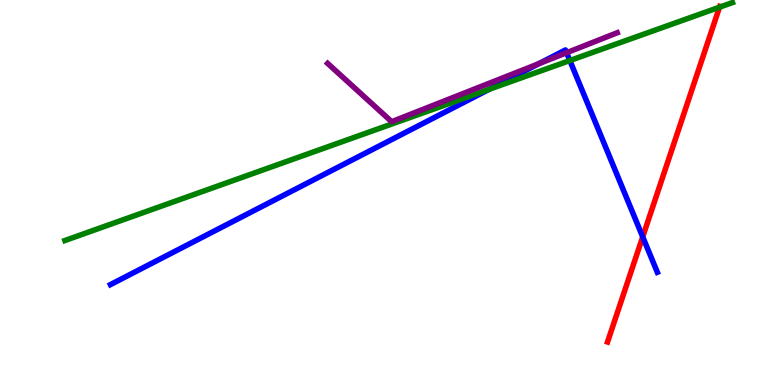[{'lines': ['blue', 'red'], 'intersections': [{'x': 8.29, 'y': 3.85}]}, {'lines': ['green', 'red'], 'intersections': [{'x': 9.28, 'y': 9.81}]}, {'lines': ['purple', 'red'], 'intersections': []}, {'lines': ['blue', 'green'], 'intersections': [{'x': 6.31, 'y': 7.68}, {'x': 7.35, 'y': 8.43}]}, {'lines': ['blue', 'purple'], 'intersections': [{'x': 6.95, 'y': 8.35}, {'x': 7.31, 'y': 8.63}]}, {'lines': ['green', 'purple'], 'intersections': []}]